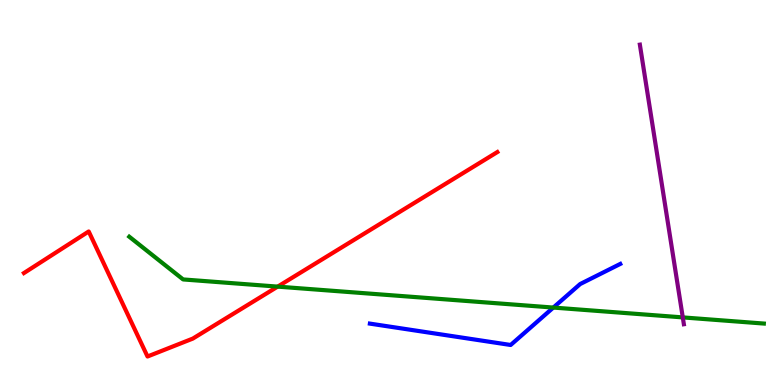[{'lines': ['blue', 'red'], 'intersections': []}, {'lines': ['green', 'red'], 'intersections': [{'x': 3.58, 'y': 2.56}]}, {'lines': ['purple', 'red'], 'intersections': []}, {'lines': ['blue', 'green'], 'intersections': [{'x': 7.14, 'y': 2.01}]}, {'lines': ['blue', 'purple'], 'intersections': []}, {'lines': ['green', 'purple'], 'intersections': [{'x': 8.81, 'y': 1.76}]}]